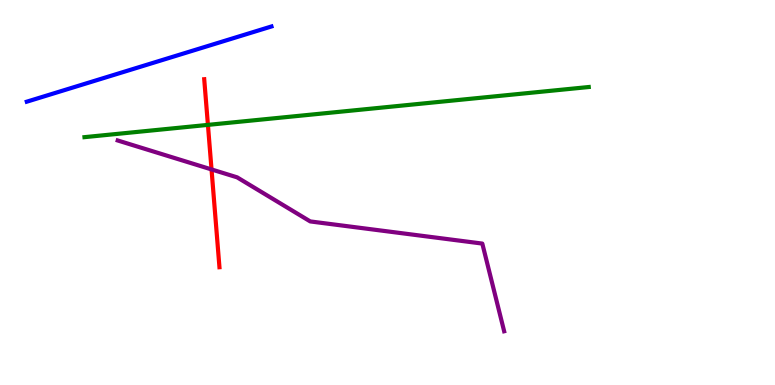[{'lines': ['blue', 'red'], 'intersections': []}, {'lines': ['green', 'red'], 'intersections': [{'x': 2.68, 'y': 6.76}]}, {'lines': ['purple', 'red'], 'intersections': [{'x': 2.73, 'y': 5.6}]}, {'lines': ['blue', 'green'], 'intersections': []}, {'lines': ['blue', 'purple'], 'intersections': []}, {'lines': ['green', 'purple'], 'intersections': []}]